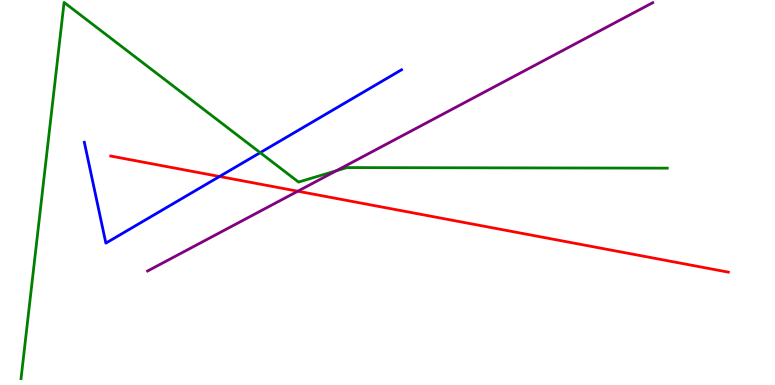[{'lines': ['blue', 'red'], 'intersections': [{'x': 2.83, 'y': 5.42}]}, {'lines': ['green', 'red'], 'intersections': []}, {'lines': ['purple', 'red'], 'intersections': [{'x': 3.84, 'y': 5.03}]}, {'lines': ['blue', 'green'], 'intersections': [{'x': 3.36, 'y': 6.03}]}, {'lines': ['blue', 'purple'], 'intersections': []}, {'lines': ['green', 'purple'], 'intersections': [{'x': 4.34, 'y': 5.56}]}]